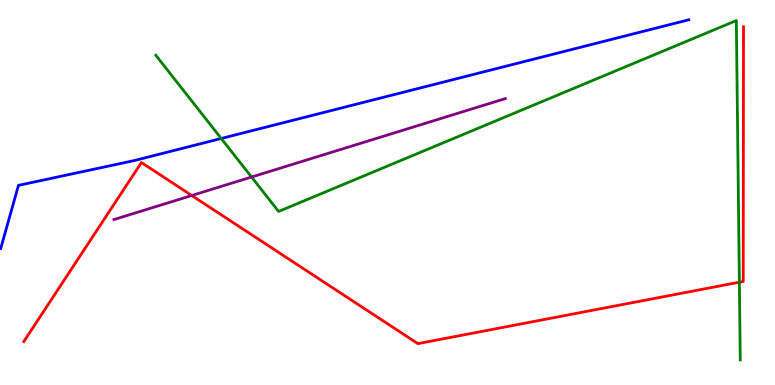[{'lines': ['blue', 'red'], 'intersections': []}, {'lines': ['green', 'red'], 'intersections': [{'x': 9.54, 'y': 2.67}]}, {'lines': ['purple', 'red'], 'intersections': [{'x': 2.47, 'y': 4.92}]}, {'lines': ['blue', 'green'], 'intersections': [{'x': 2.85, 'y': 6.4}]}, {'lines': ['blue', 'purple'], 'intersections': []}, {'lines': ['green', 'purple'], 'intersections': [{'x': 3.25, 'y': 5.4}]}]